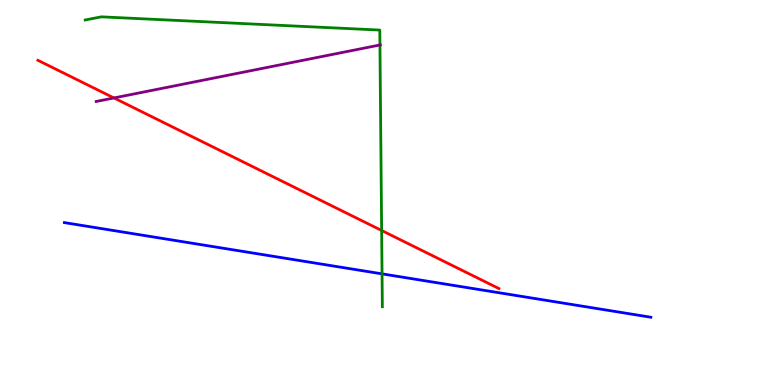[{'lines': ['blue', 'red'], 'intersections': []}, {'lines': ['green', 'red'], 'intersections': [{'x': 4.92, 'y': 4.01}]}, {'lines': ['purple', 'red'], 'intersections': [{'x': 1.47, 'y': 7.46}]}, {'lines': ['blue', 'green'], 'intersections': [{'x': 4.93, 'y': 2.89}]}, {'lines': ['blue', 'purple'], 'intersections': []}, {'lines': ['green', 'purple'], 'intersections': [{'x': 4.9, 'y': 8.83}]}]